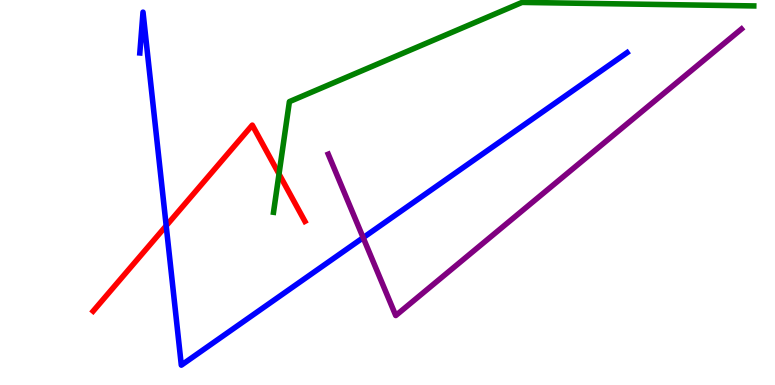[{'lines': ['blue', 'red'], 'intersections': [{'x': 2.14, 'y': 4.14}]}, {'lines': ['green', 'red'], 'intersections': [{'x': 3.6, 'y': 5.48}]}, {'lines': ['purple', 'red'], 'intersections': []}, {'lines': ['blue', 'green'], 'intersections': []}, {'lines': ['blue', 'purple'], 'intersections': [{'x': 4.69, 'y': 3.83}]}, {'lines': ['green', 'purple'], 'intersections': []}]